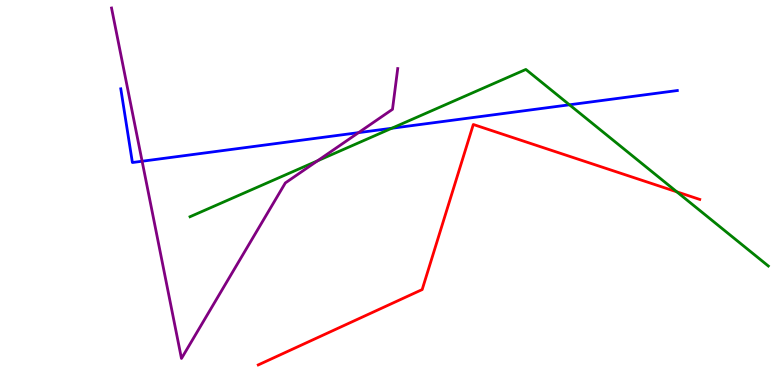[{'lines': ['blue', 'red'], 'intersections': []}, {'lines': ['green', 'red'], 'intersections': [{'x': 8.73, 'y': 5.02}]}, {'lines': ['purple', 'red'], 'intersections': []}, {'lines': ['blue', 'green'], 'intersections': [{'x': 5.05, 'y': 6.67}, {'x': 7.35, 'y': 7.28}]}, {'lines': ['blue', 'purple'], 'intersections': [{'x': 1.83, 'y': 5.81}, {'x': 4.63, 'y': 6.55}]}, {'lines': ['green', 'purple'], 'intersections': [{'x': 4.1, 'y': 5.82}]}]